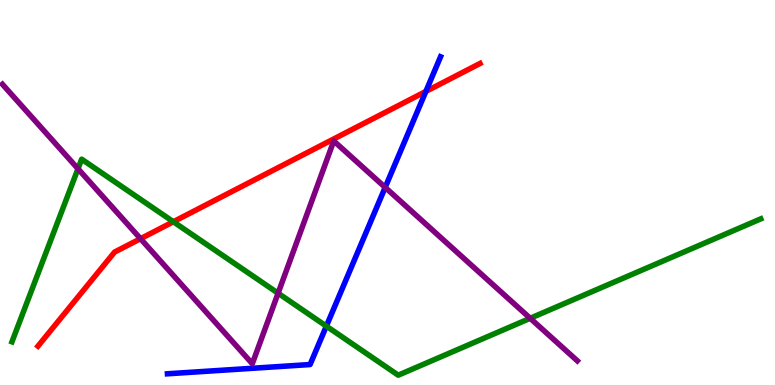[{'lines': ['blue', 'red'], 'intersections': [{'x': 5.5, 'y': 7.63}]}, {'lines': ['green', 'red'], 'intersections': [{'x': 2.24, 'y': 4.24}]}, {'lines': ['purple', 'red'], 'intersections': [{'x': 1.81, 'y': 3.8}]}, {'lines': ['blue', 'green'], 'intersections': [{'x': 4.21, 'y': 1.53}]}, {'lines': ['blue', 'purple'], 'intersections': [{'x': 4.97, 'y': 5.13}]}, {'lines': ['green', 'purple'], 'intersections': [{'x': 1.01, 'y': 5.62}, {'x': 3.59, 'y': 2.38}, {'x': 6.84, 'y': 1.73}]}]